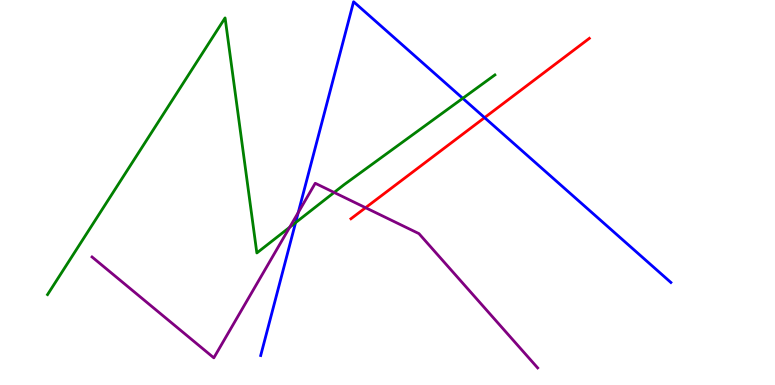[{'lines': ['blue', 'red'], 'intersections': [{'x': 6.25, 'y': 6.94}]}, {'lines': ['green', 'red'], 'intersections': []}, {'lines': ['purple', 'red'], 'intersections': [{'x': 4.72, 'y': 4.61}]}, {'lines': ['blue', 'green'], 'intersections': [{'x': 3.81, 'y': 4.22}, {'x': 5.97, 'y': 7.45}]}, {'lines': ['blue', 'purple'], 'intersections': [{'x': 3.85, 'y': 4.48}]}, {'lines': ['green', 'purple'], 'intersections': [{'x': 3.74, 'y': 4.1}, {'x': 4.31, 'y': 5.0}]}]